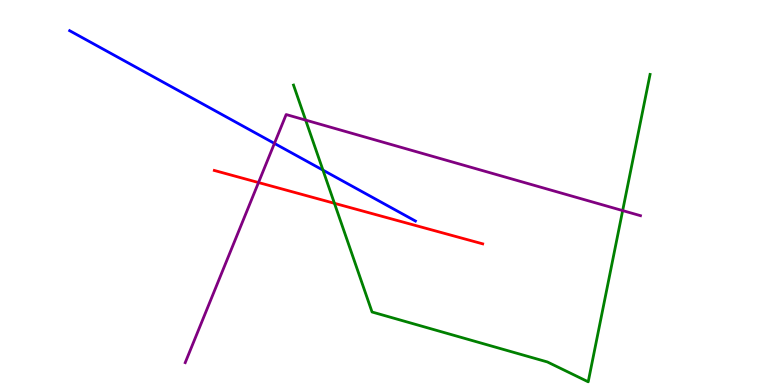[{'lines': ['blue', 'red'], 'intersections': []}, {'lines': ['green', 'red'], 'intersections': [{'x': 4.32, 'y': 4.72}]}, {'lines': ['purple', 'red'], 'intersections': [{'x': 3.34, 'y': 5.26}]}, {'lines': ['blue', 'green'], 'intersections': [{'x': 4.17, 'y': 5.58}]}, {'lines': ['blue', 'purple'], 'intersections': [{'x': 3.54, 'y': 6.28}]}, {'lines': ['green', 'purple'], 'intersections': [{'x': 3.94, 'y': 6.88}, {'x': 8.03, 'y': 4.53}]}]